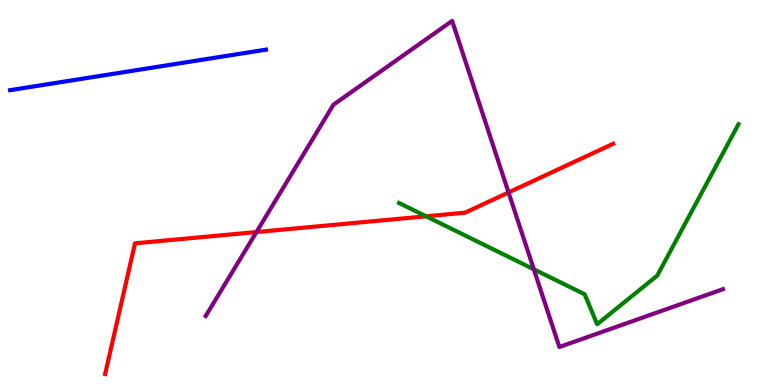[{'lines': ['blue', 'red'], 'intersections': []}, {'lines': ['green', 'red'], 'intersections': [{'x': 5.5, 'y': 4.38}]}, {'lines': ['purple', 'red'], 'intersections': [{'x': 3.31, 'y': 3.97}, {'x': 6.56, 'y': 5.0}]}, {'lines': ['blue', 'green'], 'intersections': []}, {'lines': ['blue', 'purple'], 'intersections': []}, {'lines': ['green', 'purple'], 'intersections': [{'x': 6.89, 'y': 3.01}]}]